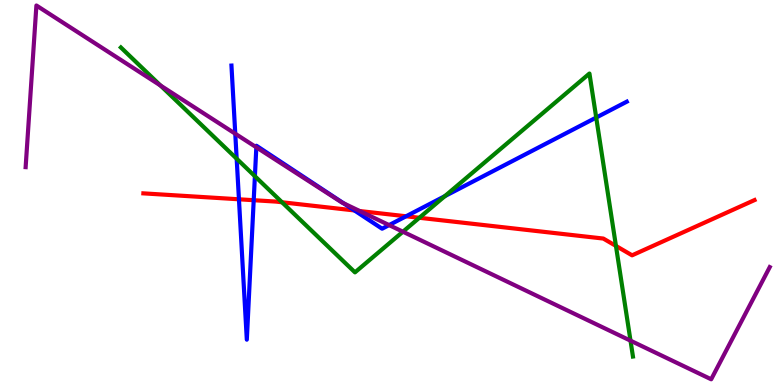[{'lines': ['blue', 'red'], 'intersections': [{'x': 3.08, 'y': 4.82}, {'x': 3.27, 'y': 4.8}, {'x': 4.57, 'y': 4.53}, {'x': 5.24, 'y': 4.38}]}, {'lines': ['green', 'red'], 'intersections': [{'x': 3.64, 'y': 4.75}, {'x': 5.41, 'y': 4.34}, {'x': 7.95, 'y': 3.61}]}, {'lines': ['purple', 'red'], 'intersections': [{'x': 4.64, 'y': 4.52}]}, {'lines': ['blue', 'green'], 'intersections': [{'x': 3.05, 'y': 5.88}, {'x': 3.29, 'y': 5.42}, {'x': 5.74, 'y': 4.91}, {'x': 7.69, 'y': 6.95}]}, {'lines': ['blue', 'purple'], 'intersections': [{'x': 3.04, 'y': 6.53}, {'x': 3.31, 'y': 6.17}, {'x': 4.43, 'y': 4.72}, {'x': 5.02, 'y': 4.15}]}, {'lines': ['green', 'purple'], 'intersections': [{'x': 2.07, 'y': 7.78}, {'x': 5.2, 'y': 3.98}, {'x': 8.14, 'y': 1.15}]}]